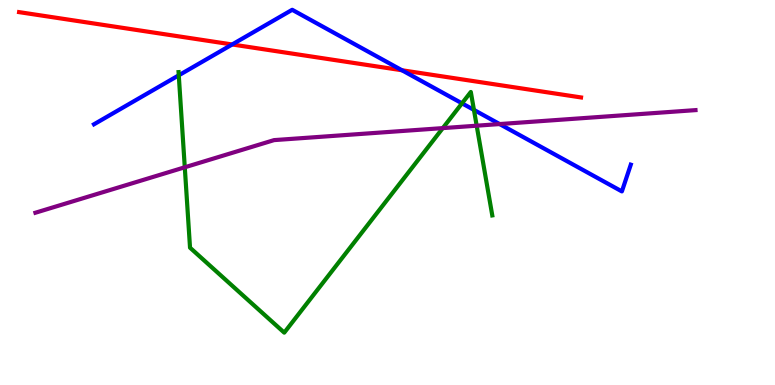[{'lines': ['blue', 'red'], 'intersections': [{'x': 3.0, 'y': 8.84}, {'x': 5.19, 'y': 8.18}]}, {'lines': ['green', 'red'], 'intersections': []}, {'lines': ['purple', 'red'], 'intersections': []}, {'lines': ['blue', 'green'], 'intersections': [{'x': 2.31, 'y': 8.04}, {'x': 5.96, 'y': 7.32}, {'x': 6.12, 'y': 7.15}]}, {'lines': ['blue', 'purple'], 'intersections': [{'x': 6.45, 'y': 6.78}]}, {'lines': ['green', 'purple'], 'intersections': [{'x': 2.38, 'y': 5.65}, {'x': 5.71, 'y': 6.67}, {'x': 6.15, 'y': 6.74}]}]